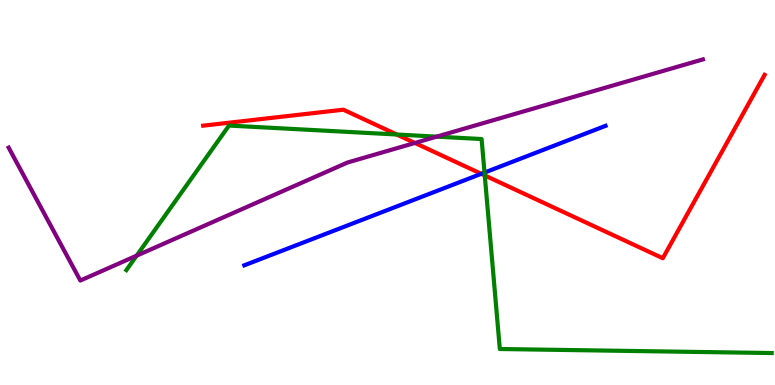[{'lines': ['blue', 'red'], 'intersections': [{'x': 6.21, 'y': 5.49}]}, {'lines': ['green', 'red'], 'intersections': [{'x': 5.12, 'y': 6.51}, {'x': 6.25, 'y': 5.44}]}, {'lines': ['purple', 'red'], 'intersections': [{'x': 5.35, 'y': 6.29}]}, {'lines': ['blue', 'green'], 'intersections': [{'x': 6.25, 'y': 5.52}]}, {'lines': ['blue', 'purple'], 'intersections': []}, {'lines': ['green', 'purple'], 'intersections': [{'x': 1.76, 'y': 3.36}, {'x': 5.63, 'y': 6.45}]}]